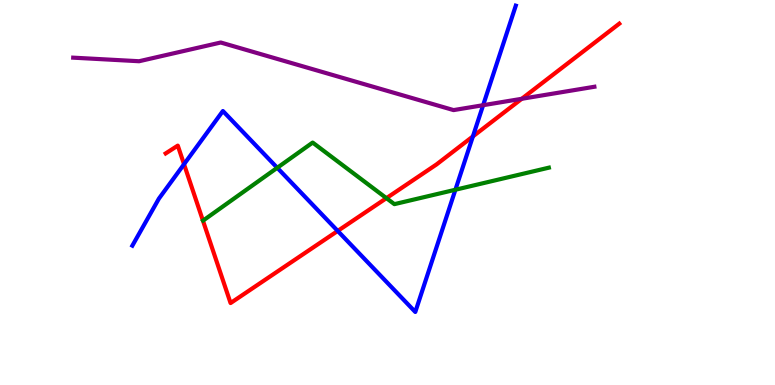[{'lines': ['blue', 'red'], 'intersections': [{'x': 2.37, 'y': 5.73}, {'x': 4.36, 'y': 4.0}, {'x': 6.1, 'y': 6.46}]}, {'lines': ['green', 'red'], 'intersections': [{'x': 4.99, 'y': 4.85}]}, {'lines': ['purple', 'red'], 'intersections': [{'x': 6.73, 'y': 7.43}]}, {'lines': ['blue', 'green'], 'intersections': [{'x': 3.58, 'y': 5.64}, {'x': 5.88, 'y': 5.07}]}, {'lines': ['blue', 'purple'], 'intersections': [{'x': 6.23, 'y': 7.27}]}, {'lines': ['green', 'purple'], 'intersections': []}]